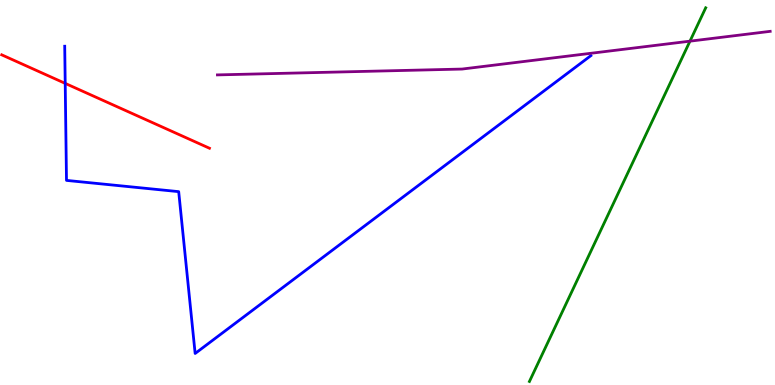[{'lines': ['blue', 'red'], 'intersections': [{'x': 0.841, 'y': 7.83}]}, {'lines': ['green', 'red'], 'intersections': []}, {'lines': ['purple', 'red'], 'intersections': []}, {'lines': ['blue', 'green'], 'intersections': []}, {'lines': ['blue', 'purple'], 'intersections': []}, {'lines': ['green', 'purple'], 'intersections': [{'x': 8.9, 'y': 8.93}]}]